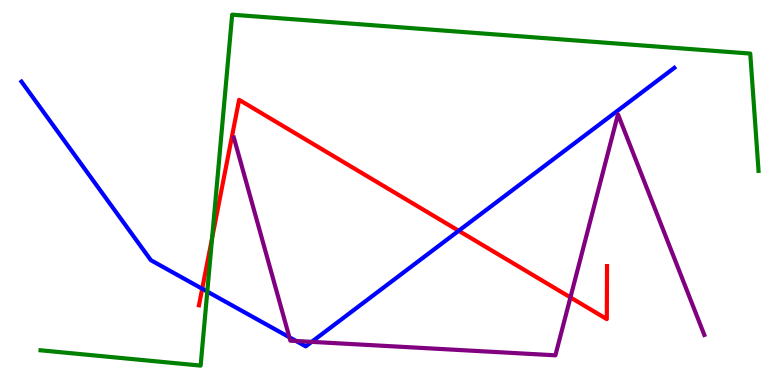[{'lines': ['blue', 'red'], 'intersections': [{'x': 2.61, 'y': 2.5}, {'x': 5.92, 'y': 4.01}]}, {'lines': ['green', 'red'], 'intersections': [{'x': 2.74, 'y': 3.82}]}, {'lines': ['purple', 'red'], 'intersections': [{'x': 7.36, 'y': 2.28}]}, {'lines': ['blue', 'green'], 'intersections': [{'x': 2.67, 'y': 2.43}]}, {'lines': ['blue', 'purple'], 'intersections': [{'x': 3.73, 'y': 1.24}, {'x': 3.82, 'y': 1.14}, {'x': 4.02, 'y': 1.12}]}, {'lines': ['green', 'purple'], 'intersections': []}]